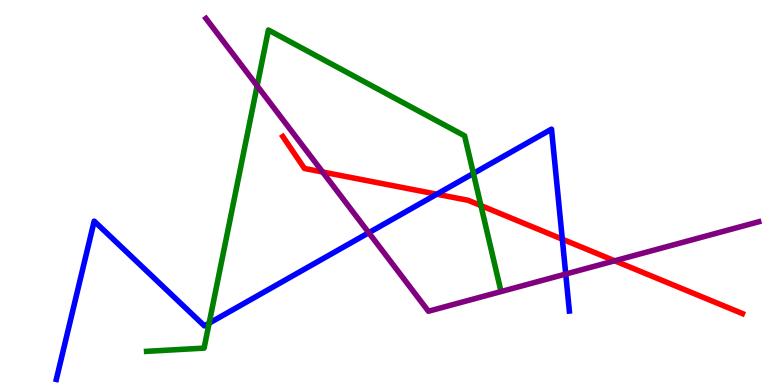[{'lines': ['blue', 'red'], 'intersections': [{'x': 5.64, 'y': 4.96}, {'x': 7.26, 'y': 3.79}]}, {'lines': ['green', 'red'], 'intersections': [{'x': 6.21, 'y': 4.66}]}, {'lines': ['purple', 'red'], 'intersections': [{'x': 4.16, 'y': 5.53}, {'x': 7.93, 'y': 3.23}]}, {'lines': ['blue', 'green'], 'intersections': [{'x': 2.7, 'y': 1.61}, {'x': 6.11, 'y': 5.5}]}, {'lines': ['blue', 'purple'], 'intersections': [{'x': 4.76, 'y': 3.96}, {'x': 7.3, 'y': 2.88}]}, {'lines': ['green', 'purple'], 'intersections': [{'x': 3.32, 'y': 7.77}]}]